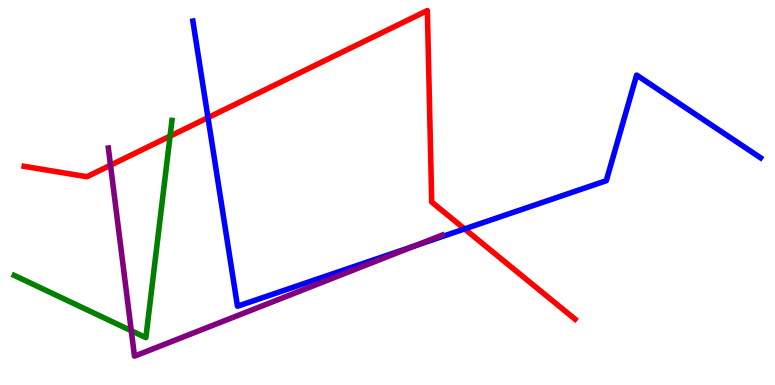[{'lines': ['blue', 'red'], 'intersections': [{'x': 2.68, 'y': 6.94}, {'x': 5.99, 'y': 4.05}]}, {'lines': ['green', 'red'], 'intersections': [{'x': 2.19, 'y': 6.46}]}, {'lines': ['purple', 'red'], 'intersections': [{'x': 1.43, 'y': 5.71}]}, {'lines': ['blue', 'green'], 'intersections': []}, {'lines': ['blue', 'purple'], 'intersections': [{'x': 5.35, 'y': 3.61}]}, {'lines': ['green', 'purple'], 'intersections': [{'x': 1.69, 'y': 1.41}]}]